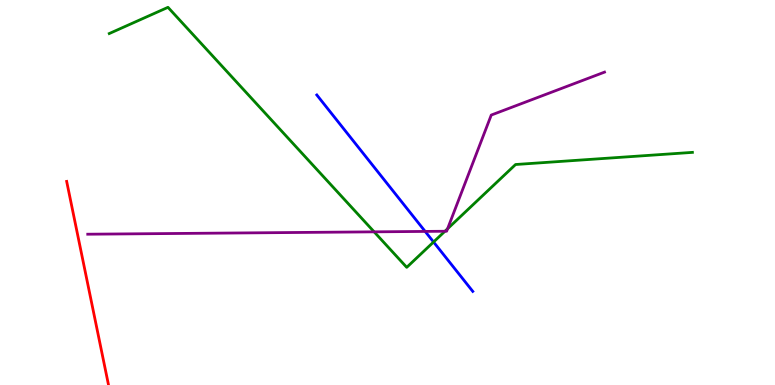[{'lines': ['blue', 'red'], 'intersections': []}, {'lines': ['green', 'red'], 'intersections': []}, {'lines': ['purple', 'red'], 'intersections': []}, {'lines': ['blue', 'green'], 'intersections': [{'x': 5.59, 'y': 3.71}]}, {'lines': ['blue', 'purple'], 'intersections': [{'x': 5.49, 'y': 3.99}]}, {'lines': ['green', 'purple'], 'intersections': [{'x': 4.83, 'y': 3.98}, {'x': 5.74, 'y': 3.99}, {'x': 5.78, 'y': 4.06}]}]